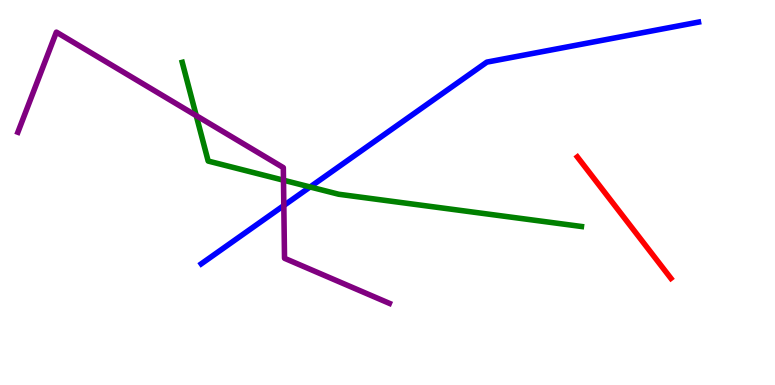[{'lines': ['blue', 'red'], 'intersections': []}, {'lines': ['green', 'red'], 'intersections': []}, {'lines': ['purple', 'red'], 'intersections': []}, {'lines': ['blue', 'green'], 'intersections': [{'x': 4.0, 'y': 5.14}]}, {'lines': ['blue', 'purple'], 'intersections': [{'x': 3.66, 'y': 4.66}]}, {'lines': ['green', 'purple'], 'intersections': [{'x': 2.53, 'y': 7.0}, {'x': 3.66, 'y': 5.32}]}]